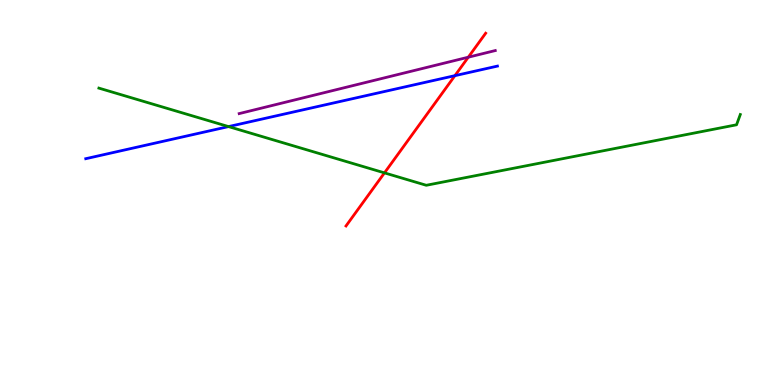[{'lines': ['blue', 'red'], 'intersections': [{'x': 5.87, 'y': 8.03}]}, {'lines': ['green', 'red'], 'intersections': [{'x': 4.96, 'y': 5.51}]}, {'lines': ['purple', 'red'], 'intersections': [{'x': 6.04, 'y': 8.51}]}, {'lines': ['blue', 'green'], 'intersections': [{'x': 2.95, 'y': 6.71}]}, {'lines': ['blue', 'purple'], 'intersections': []}, {'lines': ['green', 'purple'], 'intersections': []}]